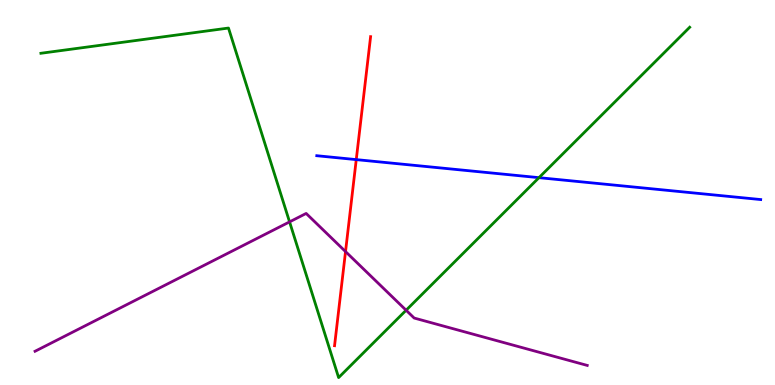[{'lines': ['blue', 'red'], 'intersections': [{'x': 4.6, 'y': 5.85}]}, {'lines': ['green', 'red'], 'intersections': []}, {'lines': ['purple', 'red'], 'intersections': [{'x': 4.46, 'y': 3.47}]}, {'lines': ['blue', 'green'], 'intersections': [{'x': 6.95, 'y': 5.39}]}, {'lines': ['blue', 'purple'], 'intersections': []}, {'lines': ['green', 'purple'], 'intersections': [{'x': 3.74, 'y': 4.24}, {'x': 5.24, 'y': 1.94}]}]